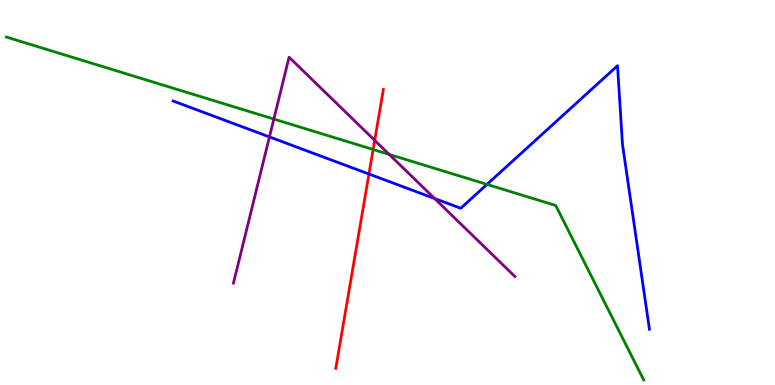[{'lines': ['blue', 'red'], 'intersections': [{'x': 4.76, 'y': 5.48}]}, {'lines': ['green', 'red'], 'intersections': [{'x': 4.81, 'y': 6.12}]}, {'lines': ['purple', 'red'], 'intersections': [{'x': 4.83, 'y': 6.35}]}, {'lines': ['blue', 'green'], 'intersections': [{'x': 6.28, 'y': 5.21}]}, {'lines': ['blue', 'purple'], 'intersections': [{'x': 3.48, 'y': 6.44}, {'x': 5.61, 'y': 4.84}]}, {'lines': ['green', 'purple'], 'intersections': [{'x': 3.53, 'y': 6.91}, {'x': 5.02, 'y': 5.99}]}]